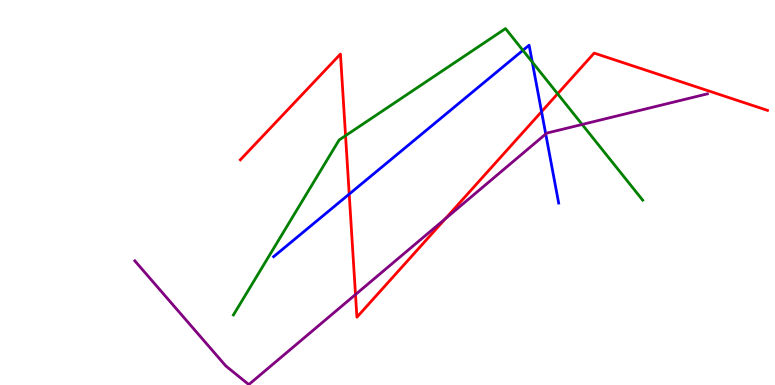[{'lines': ['blue', 'red'], 'intersections': [{'x': 4.51, 'y': 4.96}, {'x': 6.99, 'y': 7.1}]}, {'lines': ['green', 'red'], 'intersections': [{'x': 4.46, 'y': 6.48}, {'x': 7.2, 'y': 7.56}]}, {'lines': ['purple', 'red'], 'intersections': [{'x': 4.59, 'y': 2.35}, {'x': 5.75, 'y': 4.32}]}, {'lines': ['blue', 'green'], 'intersections': [{'x': 6.75, 'y': 8.69}, {'x': 6.87, 'y': 8.39}]}, {'lines': ['blue', 'purple'], 'intersections': [{'x': 7.04, 'y': 6.52}]}, {'lines': ['green', 'purple'], 'intersections': [{'x': 7.51, 'y': 6.77}]}]